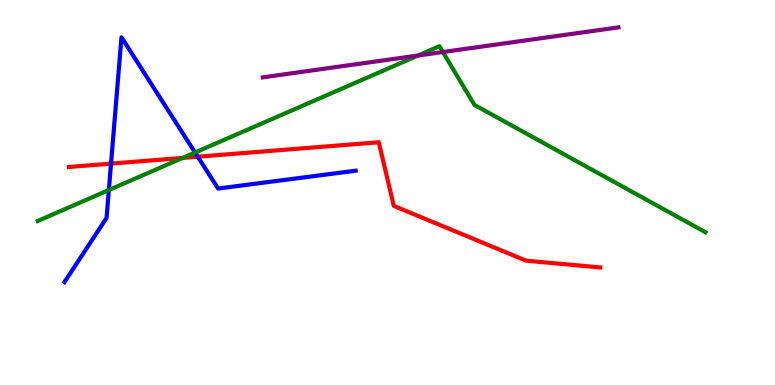[{'lines': ['blue', 'red'], 'intersections': [{'x': 1.43, 'y': 5.75}, {'x': 2.55, 'y': 5.93}]}, {'lines': ['green', 'red'], 'intersections': [{'x': 2.36, 'y': 5.9}]}, {'lines': ['purple', 'red'], 'intersections': []}, {'lines': ['blue', 'green'], 'intersections': [{'x': 1.4, 'y': 5.06}, {'x': 2.52, 'y': 6.04}]}, {'lines': ['blue', 'purple'], 'intersections': []}, {'lines': ['green', 'purple'], 'intersections': [{'x': 5.39, 'y': 8.56}, {'x': 5.71, 'y': 8.65}]}]